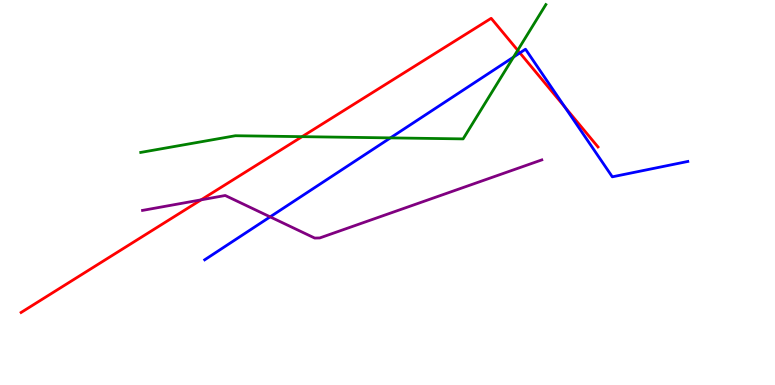[{'lines': ['blue', 'red'], 'intersections': [{'x': 6.71, 'y': 8.63}, {'x': 7.29, 'y': 7.22}]}, {'lines': ['green', 'red'], 'intersections': [{'x': 3.9, 'y': 6.45}, {'x': 6.68, 'y': 8.69}]}, {'lines': ['purple', 'red'], 'intersections': [{'x': 2.59, 'y': 4.81}]}, {'lines': ['blue', 'green'], 'intersections': [{'x': 5.04, 'y': 6.42}, {'x': 6.63, 'y': 8.52}]}, {'lines': ['blue', 'purple'], 'intersections': [{'x': 3.49, 'y': 4.37}]}, {'lines': ['green', 'purple'], 'intersections': []}]